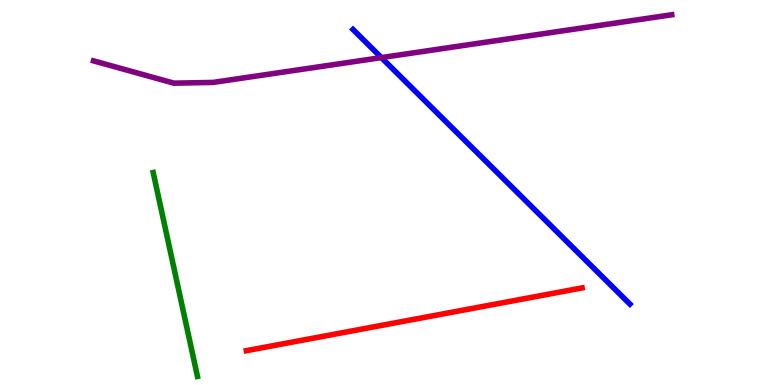[{'lines': ['blue', 'red'], 'intersections': []}, {'lines': ['green', 'red'], 'intersections': []}, {'lines': ['purple', 'red'], 'intersections': []}, {'lines': ['blue', 'green'], 'intersections': []}, {'lines': ['blue', 'purple'], 'intersections': [{'x': 4.92, 'y': 8.5}]}, {'lines': ['green', 'purple'], 'intersections': []}]